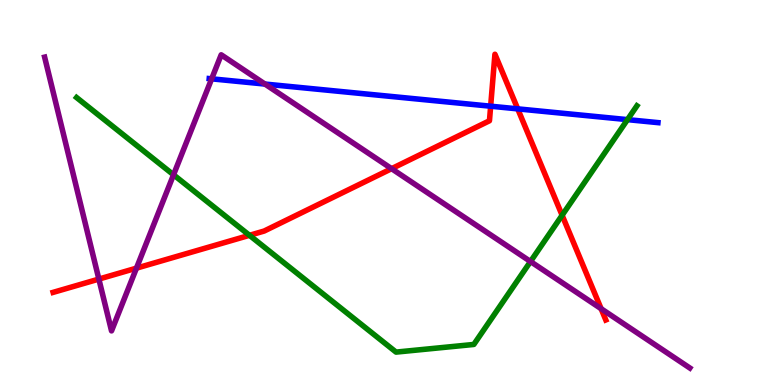[{'lines': ['blue', 'red'], 'intersections': [{'x': 6.33, 'y': 7.24}, {'x': 6.68, 'y': 7.17}]}, {'lines': ['green', 'red'], 'intersections': [{'x': 3.22, 'y': 3.89}, {'x': 7.25, 'y': 4.41}]}, {'lines': ['purple', 'red'], 'intersections': [{'x': 1.28, 'y': 2.75}, {'x': 1.76, 'y': 3.03}, {'x': 5.05, 'y': 5.62}, {'x': 7.76, 'y': 1.98}]}, {'lines': ['blue', 'green'], 'intersections': [{'x': 8.1, 'y': 6.89}]}, {'lines': ['blue', 'purple'], 'intersections': [{'x': 2.73, 'y': 7.95}, {'x': 3.42, 'y': 7.82}]}, {'lines': ['green', 'purple'], 'intersections': [{'x': 2.24, 'y': 5.46}, {'x': 6.85, 'y': 3.21}]}]